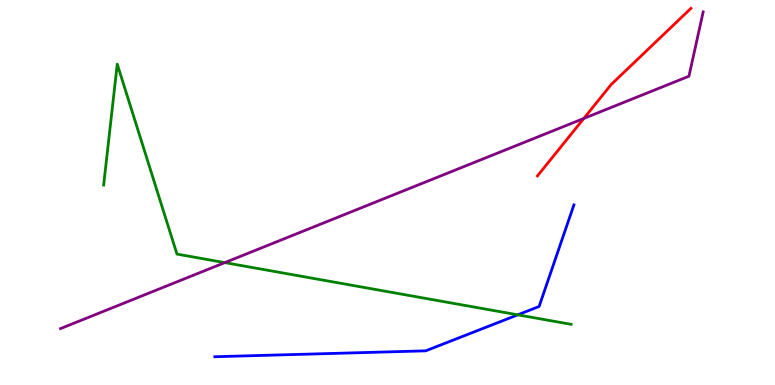[{'lines': ['blue', 'red'], 'intersections': []}, {'lines': ['green', 'red'], 'intersections': []}, {'lines': ['purple', 'red'], 'intersections': [{'x': 7.53, 'y': 6.92}]}, {'lines': ['blue', 'green'], 'intersections': [{'x': 6.68, 'y': 1.82}]}, {'lines': ['blue', 'purple'], 'intersections': []}, {'lines': ['green', 'purple'], 'intersections': [{'x': 2.9, 'y': 3.18}]}]